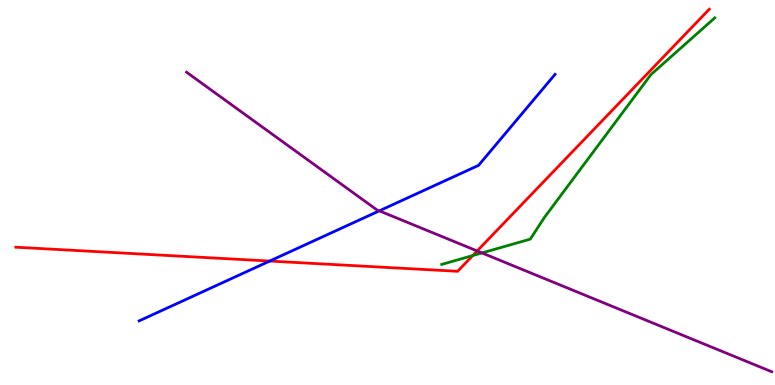[{'lines': ['blue', 'red'], 'intersections': [{'x': 3.48, 'y': 3.22}]}, {'lines': ['green', 'red'], 'intersections': [{'x': 6.1, 'y': 3.36}]}, {'lines': ['purple', 'red'], 'intersections': [{'x': 6.16, 'y': 3.48}]}, {'lines': ['blue', 'green'], 'intersections': []}, {'lines': ['blue', 'purple'], 'intersections': [{'x': 4.89, 'y': 4.52}]}, {'lines': ['green', 'purple'], 'intersections': [{'x': 6.22, 'y': 3.43}]}]